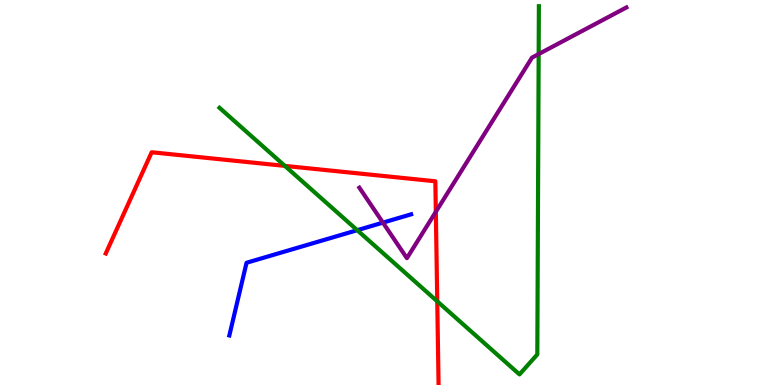[{'lines': ['blue', 'red'], 'intersections': []}, {'lines': ['green', 'red'], 'intersections': [{'x': 3.68, 'y': 5.69}, {'x': 5.64, 'y': 2.17}]}, {'lines': ['purple', 'red'], 'intersections': [{'x': 5.62, 'y': 4.5}]}, {'lines': ['blue', 'green'], 'intersections': [{'x': 4.61, 'y': 4.02}]}, {'lines': ['blue', 'purple'], 'intersections': [{'x': 4.94, 'y': 4.22}]}, {'lines': ['green', 'purple'], 'intersections': [{'x': 6.95, 'y': 8.6}]}]